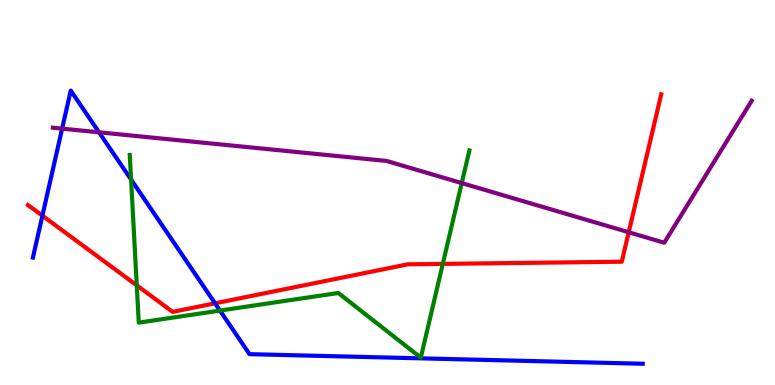[{'lines': ['blue', 'red'], 'intersections': [{'x': 0.547, 'y': 4.4}, {'x': 2.77, 'y': 2.12}]}, {'lines': ['green', 'red'], 'intersections': [{'x': 1.76, 'y': 2.59}, {'x': 5.71, 'y': 3.15}]}, {'lines': ['purple', 'red'], 'intersections': [{'x': 8.11, 'y': 3.97}]}, {'lines': ['blue', 'green'], 'intersections': [{'x': 1.69, 'y': 5.34}, {'x': 2.84, 'y': 1.93}]}, {'lines': ['blue', 'purple'], 'intersections': [{'x': 0.802, 'y': 6.66}, {'x': 1.28, 'y': 6.56}]}, {'lines': ['green', 'purple'], 'intersections': [{'x': 5.96, 'y': 5.24}]}]